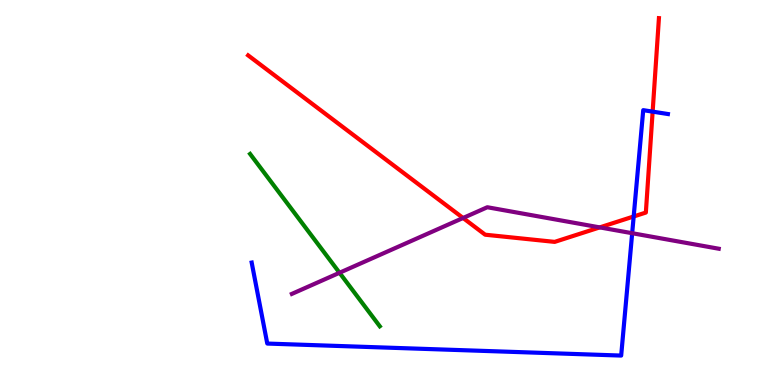[{'lines': ['blue', 'red'], 'intersections': [{'x': 8.18, 'y': 4.38}, {'x': 8.42, 'y': 7.1}]}, {'lines': ['green', 'red'], 'intersections': []}, {'lines': ['purple', 'red'], 'intersections': [{'x': 5.98, 'y': 4.34}, {'x': 7.74, 'y': 4.09}]}, {'lines': ['blue', 'green'], 'intersections': []}, {'lines': ['blue', 'purple'], 'intersections': [{'x': 8.16, 'y': 3.94}]}, {'lines': ['green', 'purple'], 'intersections': [{'x': 4.38, 'y': 2.92}]}]